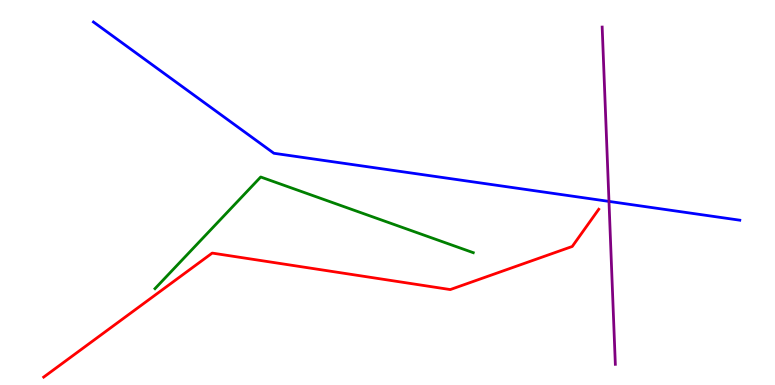[{'lines': ['blue', 'red'], 'intersections': []}, {'lines': ['green', 'red'], 'intersections': []}, {'lines': ['purple', 'red'], 'intersections': []}, {'lines': ['blue', 'green'], 'intersections': []}, {'lines': ['blue', 'purple'], 'intersections': [{'x': 7.86, 'y': 4.77}]}, {'lines': ['green', 'purple'], 'intersections': []}]